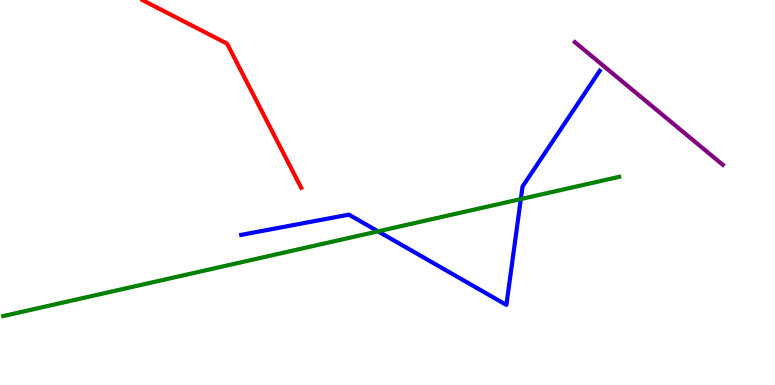[{'lines': ['blue', 'red'], 'intersections': []}, {'lines': ['green', 'red'], 'intersections': []}, {'lines': ['purple', 'red'], 'intersections': []}, {'lines': ['blue', 'green'], 'intersections': [{'x': 4.88, 'y': 3.99}, {'x': 6.72, 'y': 4.83}]}, {'lines': ['blue', 'purple'], 'intersections': []}, {'lines': ['green', 'purple'], 'intersections': []}]